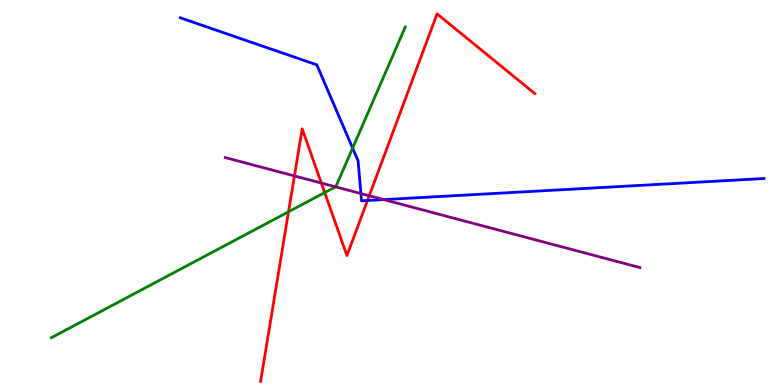[{'lines': ['blue', 'red'], 'intersections': [{'x': 4.74, 'y': 4.79}]}, {'lines': ['green', 'red'], 'intersections': [{'x': 3.72, 'y': 4.5}, {'x': 4.19, 'y': 5.0}]}, {'lines': ['purple', 'red'], 'intersections': [{'x': 3.8, 'y': 5.43}, {'x': 4.15, 'y': 5.25}, {'x': 4.76, 'y': 4.92}]}, {'lines': ['blue', 'green'], 'intersections': [{'x': 4.55, 'y': 6.15}]}, {'lines': ['blue', 'purple'], 'intersections': [{'x': 4.66, 'y': 4.97}, {'x': 4.95, 'y': 4.82}]}, {'lines': ['green', 'purple'], 'intersections': [{'x': 4.33, 'y': 5.15}]}]